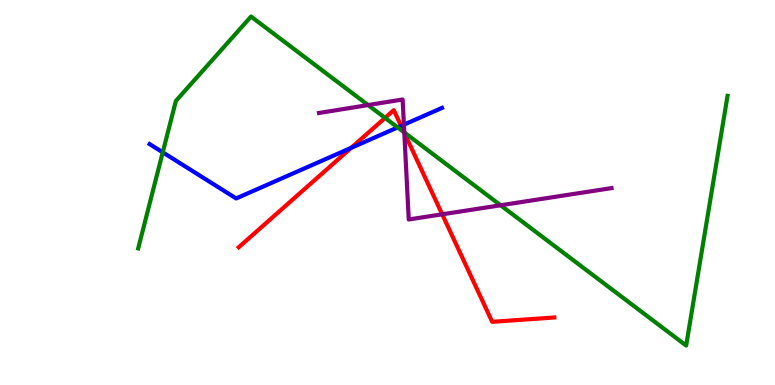[{'lines': ['blue', 'red'], 'intersections': [{'x': 4.53, 'y': 6.16}, {'x': 5.18, 'y': 6.73}]}, {'lines': ['green', 'red'], 'intersections': [{'x': 4.97, 'y': 6.94}, {'x': 5.21, 'y': 6.57}]}, {'lines': ['purple', 'red'], 'intersections': [{'x': 5.22, 'y': 6.55}, {'x': 5.71, 'y': 4.43}]}, {'lines': ['blue', 'green'], 'intersections': [{'x': 2.1, 'y': 6.04}, {'x': 5.13, 'y': 6.69}]}, {'lines': ['blue', 'purple'], 'intersections': [{'x': 5.21, 'y': 6.76}]}, {'lines': ['green', 'purple'], 'intersections': [{'x': 4.75, 'y': 7.27}, {'x': 5.22, 'y': 6.56}, {'x': 6.46, 'y': 4.67}]}]